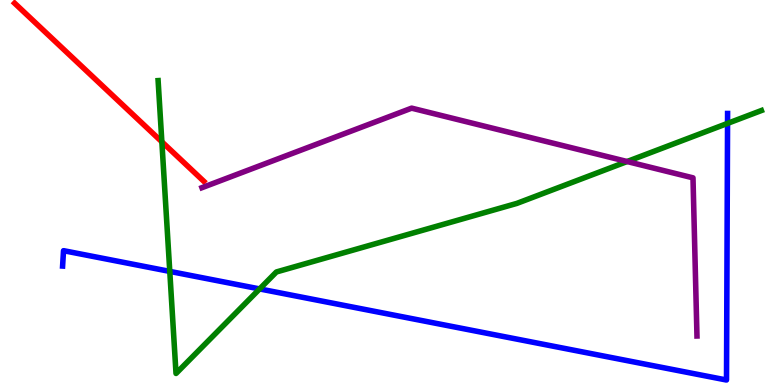[{'lines': ['blue', 'red'], 'intersections': []}, {'lines': ['green', 'red'], 'intersections': [{'x': 2.09, 'y': 6.32}]}, {'lines': ['purple', 'red'], 'intersections': []}, {'lines': ['blue', 'green'], 'intersections': [{'x': 2.19, 'y': 2.95}, {'x': 3.35, 'y': 2.5}, {'x': 9.39, 'y': 6.8}]}, {'lines': ['blue', 'purple'], 'intersections': []}, {'lines': ['green', 'purple'], 'intersections': [{'x': 8.09, 'y': 5.8}]}]